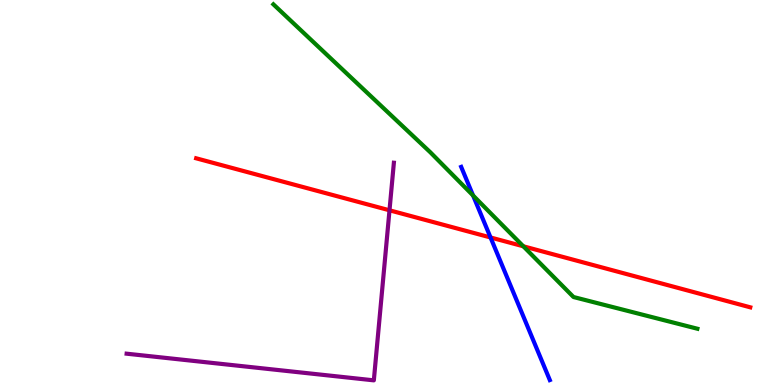[{'lines': ['blue', 'red'], 'intersections': [{'x': 6.33, 'y': 3.83}]}, {'lines': ['green', 'red'], 'intersections': [{'x': 6.75, 'y': 3.6}]}, {'lines': ['purple', 'red'], 'intersections': [{'x': 5.03, 'y': 4.54}]}, {'lines': ['blue', 'green'], 'intersections': [{'x': 6.1, 'y': 4.92}]}, {'lines': ['blue', 'purple'], 'intersections': []}, {'lines': ['green', 'purple'], 'intersections': []}]